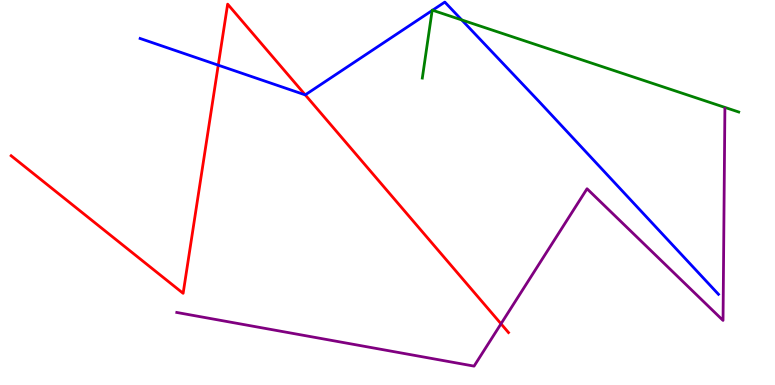[{'lines': ['blue', 'red'], 'intersections': [{'x': 2.82, 'y': 8.31}, {'x': 3.94, 'y': 7.54}]}, {'lines': ['green', 'red'], 'intersections': []}, {'lines': ['purple', 'red'], 'intersections': [{'x': 6.46, 'y': 1.59}]}, {'lines': ['blue', 'green'], 'intersections': [{'x': 5.58, 'y': 9.73}, {'x': 5.58, 'y': 9.73}, {'x': 5.96, 'y': 9.48}]}, {'lines': ['blue', 'purple'], 'intersections': []}, {'lines': ['green', 'purple'], 'intersections': []}]